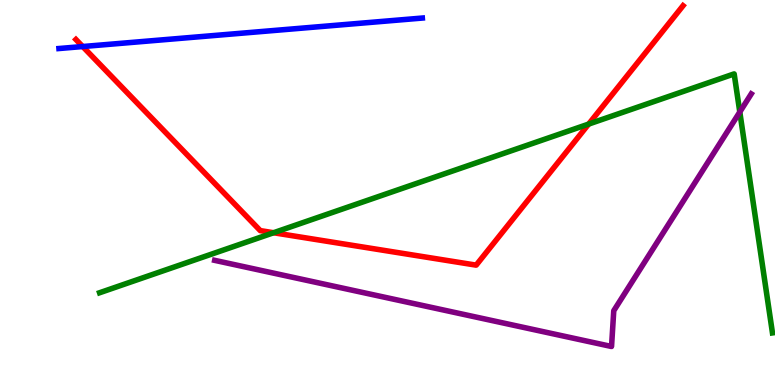[{'lines': ['blue', 'red'], 'intersections': [{'x': 1.07, 'y': 8.79}]}, {'lines': ['green', 'red'], 'intersections': [{'x': 3.53, 'y': 3.95}, {'x': 7.6, 'y': 6.78}]}, {'lines': ['purple', 'red'], 'intersections': []}, {'lines': ['blue', 'green'], 'intersections': []}, {'lines': ['blue', 'purple'], 'intersections': []}, {'lines': ['green', 'purple'], 'intersections': [{'x': 9.55, 'y': 7.09}]}]